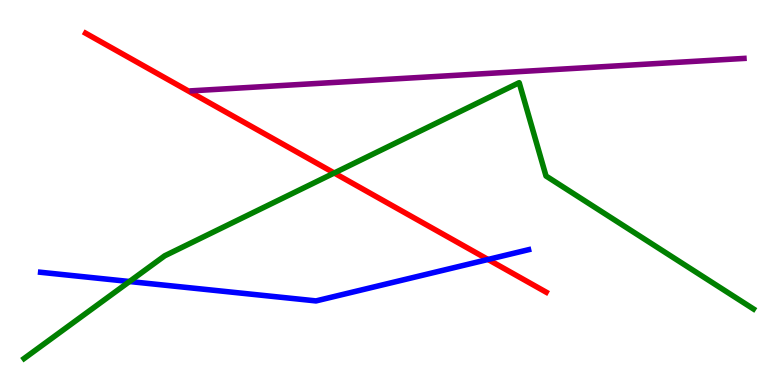[{'lines': ['blue', 'red'], 'intersections': [{'x': 6.3, 'y': 3.26}]}, {'lines': ['green', 'red'], 'intersections': [{'x': 4.31, 'y': 5.51}]}, {'lines': ['purple', 'red'], 'intersections': []}, {'lines': ['blue', 'green'], 'intersections': [{'x': 1.67, 'y': 2.69}]}, {'lines': ['blue', 'purple'], 'intersections': []}, {'lines': ['green', 'purple'], 'intersections': []}]